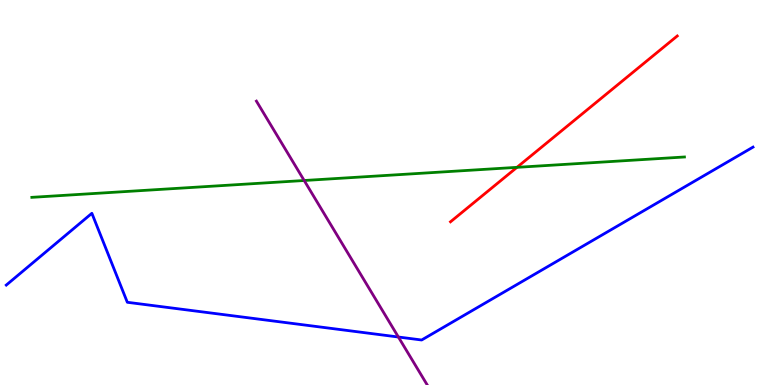[{'lines': ['blue', 'red'], 'intersections': []}, {'lines': ['green', 'red'], 'intersections': [{'x': 6.67, 'y': 5.65}]}, {'lines': ['purple', 'red'], 'intersections': []}, {'lines': ['blue', 'green'], 'intersections': []}, {'lines': ['blue', 'purple'], 'intersections': [{'x': 5.14, 'y': 1.25}]}, {'lines': ['green', 'purple'], 'intersections': [{'x': 3.93, 'y': 5.31}]}]